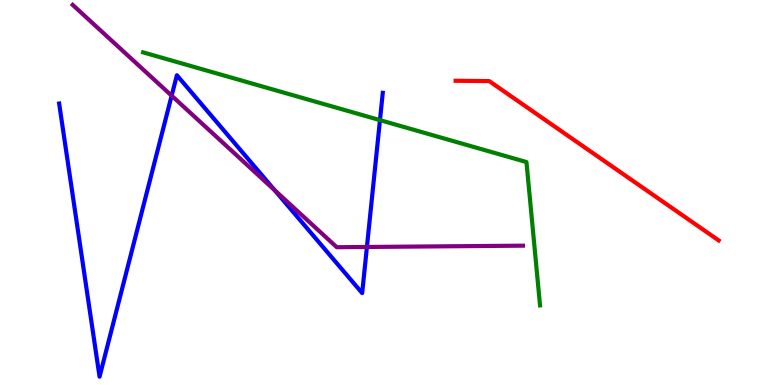[{'lines': ['blue', 'red'], 'intersections': []}, {'lines': ['green', 'red'], 'intersections': []}, {'lines': ['purple', 'red'], 'intersections': []}, {'lines': ['blue', 'green'], 'intersections': [{'x': 4.9, 'y': 6.88}]}, {'lines': ['blue', 'purple'], 'intersections': [{'x': 2.21, 'y': 7.51}, {'x': 3.54, 'y': 5.06}, {'x': 4.73, 'y': 3.59}]}, {'lines': ['green', 'purple'], 'intersections': []}]